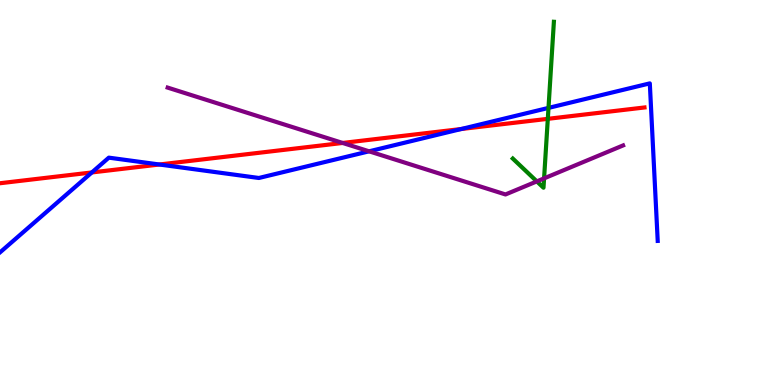[{'lines': ['blue', 'red'], 'intersections': [{'x': 1.19, 'y': 5.52}, {'x': 2.06, 'y': 5.73}, {'x': 5.95, 'y': 6.65}]}, {'lines': ['green', 'red'], 'intersections': [{'x': 7.07, 'y': 6.91}]}, {'lines': ['purple', 'red'], 'intersections': [{'x': 4.42, 'y': 6.29}]}, {'lines': ['blue', 'green'], 'intersections': [{'x': 7.08, 'y': 7.2}]}, {'lines': ['blue', 'purple'], 'intersections': [{'x': 4.76, 'y': 6.07}]}, {'lines': ['green', 'purple'], 'intersections': [{'x': 6.93, 'y': 5.29}, {'x': 7.02, 'y': 5.37}]}]